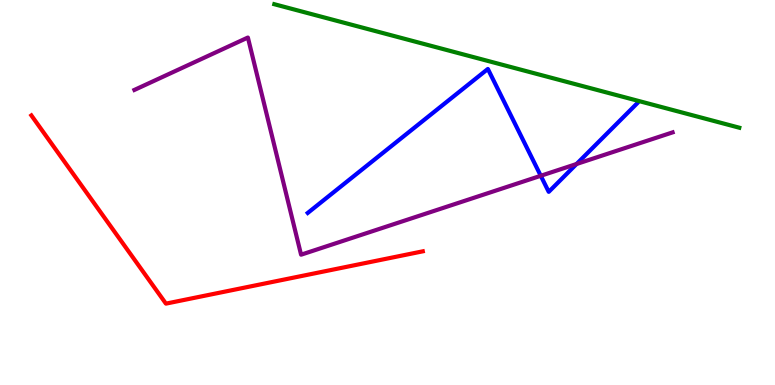[{'lines': ['blue', 'red'], 'intersections': []}, {'lines': ['green', 'red'], 'intersections': []}, {'lines': ['purple', 'red'], 'intersections': []}, {'lines': ['blue', 'green'], 'intersections': []}, {'lines': ['blue', 'purple'], 'intersections': [{'x': 6.98, 'y': 5.43}, {'x': 7.44, 'y': 5.74}]}, {'lines': ['green', 'purple'], 'intersections': []}]